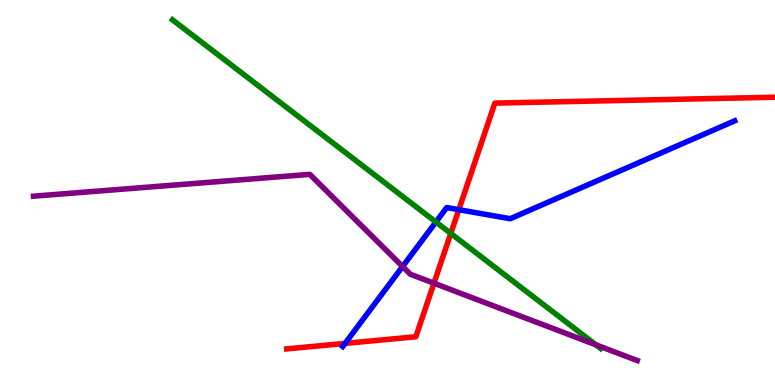[{'lines': ['blue', 'red'], 'intersections': [{'x': 4.45, 'y': 1.08}, {'x': 5.92, 'y': 4.55}]}, {'lines': ['green', 'red'], 'intersections': [{'x': 5.82, 'y': 3.94}]}, {'lines': ['purple', 'red'], 'intersections': [{'x': 5.6, 'y': 2.64}]}, {'lines': ['blue', 'green'], 'intersections': [{'x': 5.62, 'y': 4.23}]}, {'lines': ['blue', 'purple'], 'intersections': [{'x': 5.19, 'y': 3.08}]}, {'lines': ['green', 'purple'], 'intersections': [{'x': 7.69, 'y': 1.04}]}]